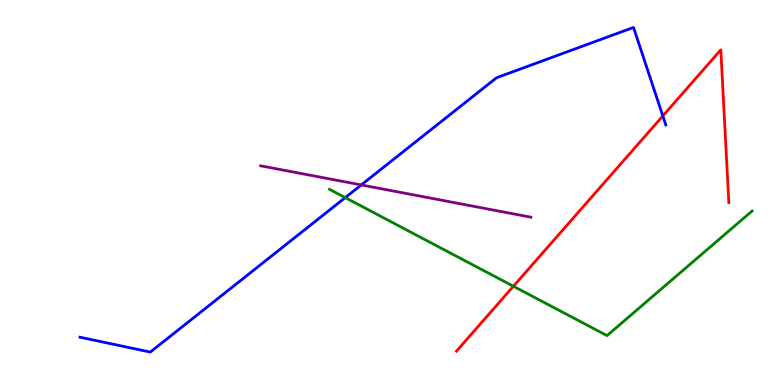[{'lines': ['blue', 'red'], 'intersections': [{'x': 8.55, 'y': 6.99}]}, {'lines': ['green', 'red'], 'intersections': [{'x': 6.62, 'y': 2.56}]}, {'lines': ['purple', 'red'], 'intersections': []}, {'lines': ['blue', 'green'], 'intersections': [{'x': 4.45, 'y': 4.87}]}, {'lines': ['blue', 'purple'], 'intersections': [{'x': 4.66, 'y': 5.2}]}, {'lines': ['green', 'purple'], 'intersections': []}]